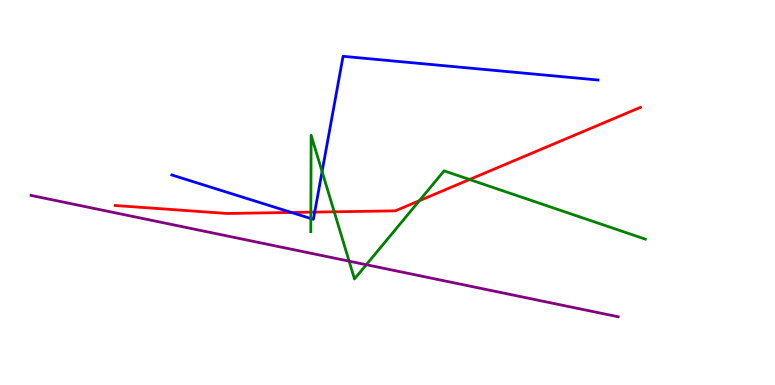[{'lines': ['blue', 'red'], 'intersections': [{'x': 3.76, 'y': 4.48}, {'x': 4.06, 'y': 4.49}]}, {'lines': ['green', 'red'], 'intersections': [{'x': 4.01, 'y': 4.49}, {'x': 4.31, 'y': 4.5}, {'x': 5.41, 'y': 4.79}, {'x': 6.06, 'y': 5.34}]}, {'lines': ['purple', 'red'], 'intersections': []}, {'lines': ['blue', 'green'], 'intersections': [{'x': 4.01, 'y': 4.32}, {'x': 4.16, 'y': 5.54}]}, {'lines': ['blue', 'purple'], 'intersections': []}, {'lines': ['green', 'purple'], 'intersections': [{'x': 4.5, 'y': 3.22}, {'x': 4.73, 'y': 3.12}]}]